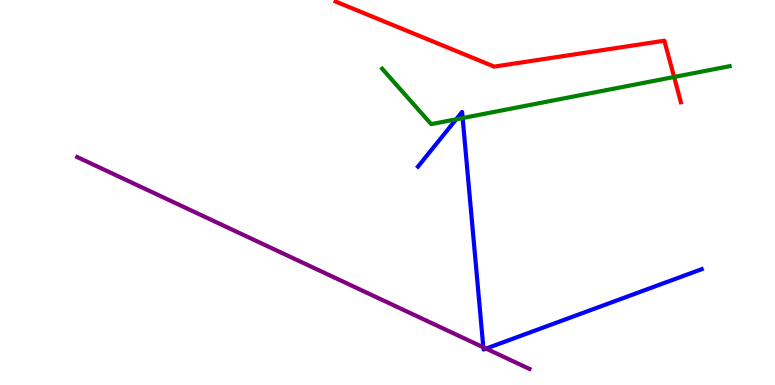[{'lines': ['blue', 'red'], 'intersections': []}, {'lines': ['green', 'red'], 'intersections': [{'x': 8.7, 'y': 8.0}]}, {'lines': ['purple', 'red'], 'intersections': []}, {'lines': ['blue', 'green'], 'intersections': [{'x': 5.89, 'y': 6.9}, {'x': 5.97, 'y': 6.93}]}, {'lines': ['blue', 'purple'], 'intersections': [{'x': 6.24, 'y': 0.979}, {'x': 6.27, 'y': 0.946}]}, {'lines': ['green', 'purple'], 'intersections': []}]